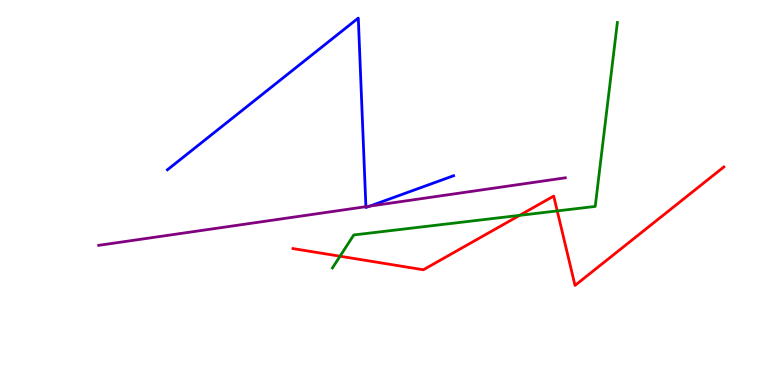[{'lines': ['blue', 'red'], 'intersections': []}, {'lines': ['green', 'red'], 'intersections': [{'x': 4.39, 'y': 3.34}, {'x': 6.7, 'y': 4.41}, {'x': 7.19, 'y': 4.52}]}, {'lines': ['purple', 'red'], 'intersections': []}, {'lines': ['blue', 'green'], 'intersections': []}, {'lines': ['blue', 'purple'], 'intersections': [{'x': 4.72, 'y': 4.63}, {'x': 4.77, 'y': 4.65}]}, {'lines': ['green', 'purple'], 'intersections': []}]